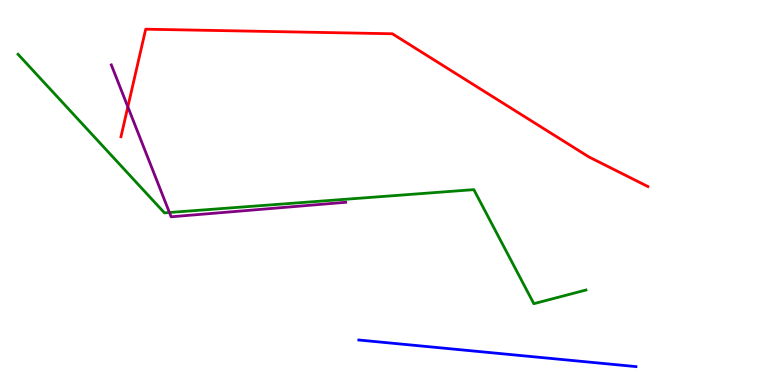[{'lines': ['blue', 'red'], 'intersections': []}, {'lines': ['green', 'red'], 'intersections': []}, {'lines': ['purple', 'red'], 'intersections': [{'x': 1.65, 'y': 7.22}]}, {'lines': ['blue', 'green'], 'intersections': []}, {'lines': ['blue', 'purple'], 'intersections': []}, {'lines': ['green', 'purple'], 'intersections': [{'x': 2.19, 'y': 4.48}]}]